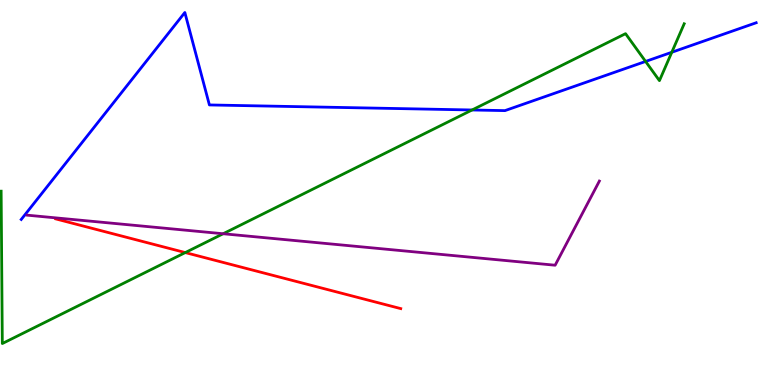[{'lines': ['blue', 'red'], 'intersections': []}, {'lines': ['green', 'red'], 'intersections': [{'x': 2.39, 'y': 3.44}]}, {'lines': ['purple', 'red'], 'intersections': []}, {'lines': ['blue', 'green'], 'intersections': [{'x': 6.09, 'y': 7.14}, {'x': 8.33, 'y': 8.4}, {'x': 8.67, 'y': 8.64}]}, {'lines': ['blue', 'purple'], 'intersections': []}, {'lines': ['green', 'purple'], 'intersections': [{'x': 2.88, 'y': 3.93}]}]